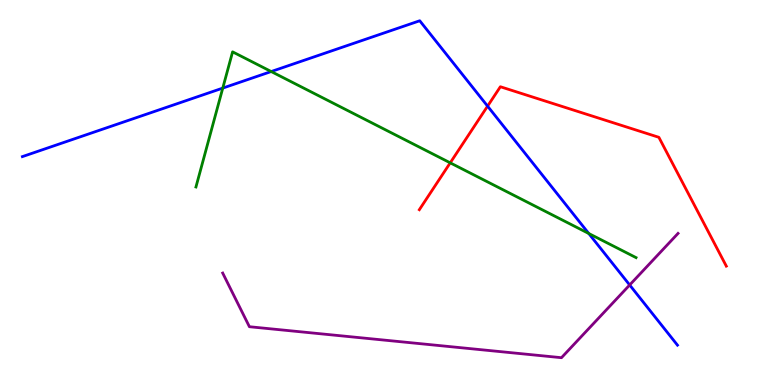[{'lines': ['blue', 'red'], 'intersections': [{'x': 6.29, 'y': 7.24}]}, {'lines': ['green', 'red'], 'intersections': [{'x': 5.81, 'y': 5.77}]}, {'lines': ['purple', 'red'], 'intersections': []}, {'lines': ['blue', 'green'], 'intersections': [{'x': 2.87, 'y': 7.71}, {'x': 3.5, 'y': 8.14}, {'x': 7.6, 'y': 3.94}]}, {'lines': ['blue', 'purple'], 'intersections': [{'x': 8.12, 'y': 2.6}]}, {'lines': ['green', 'purple'], 'intersections': []}]